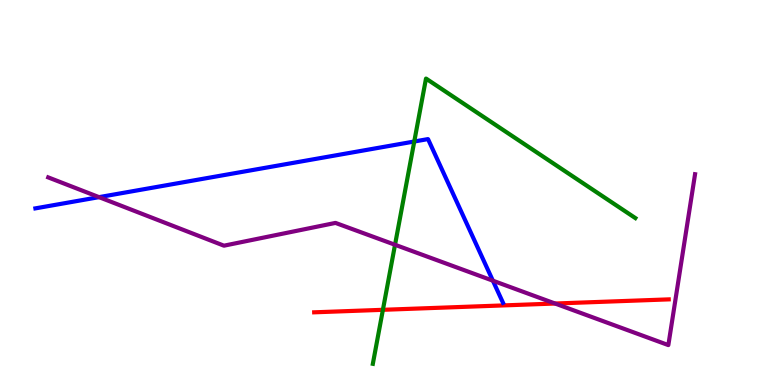[{'lines': ['blue', 'red'], 'intersections': []}, {'lines': ['green', 'red'], 'intersections': [{'x': 4.94, 'y': 1.95}]}, {'lines': ['purple', 'red'], 'intersections': [{'x': 7.16, 'y': 2.12}]}, {'lines': ['blue', 'green'], 'intersections': [{'x': 5.35, 'y': 6.32}]}, {'lines': ['blue', 'purple'], 'intersections': [{'x': 1.28, 'y': 4.88}, {'x': 6.36, 'y': 2.71}]}, {'lines': ['green', 'purple'], 'intersections': [{'x': 5.1, 'y': 3.64}]}]